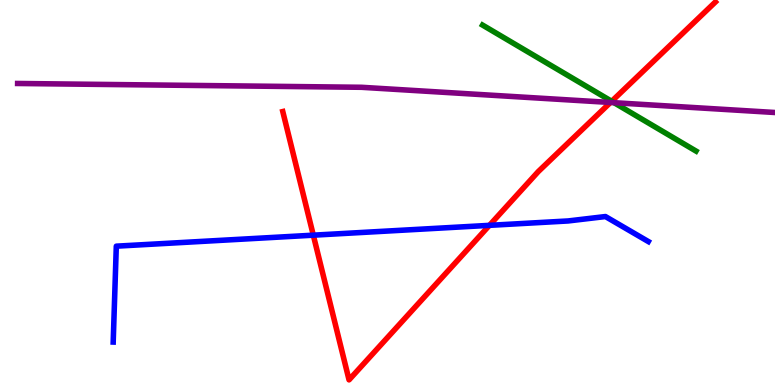[{'lines': ['blue', 'red'], 'intersections': [{'x': 4.04, 'y': 3.89}, {'x': 6.32, 'y': 4.15}]}, {'lines': ['green', 'red'], 'intersections': [{'x': 7.89, 'y': 7.37}]}, {'lines': ['purple', 'red'], 'intersections': [{'x': 7.88, 'y': 7.34}]}, {'lines': ['blue', 'green'], 'intersections': []}, {'lines': ['blue', 'purple'], 'intersections': []}, {'lines': ['green', 'purple'], 'intersections': [{'x': 7.92, 'y': 7.33}]}]